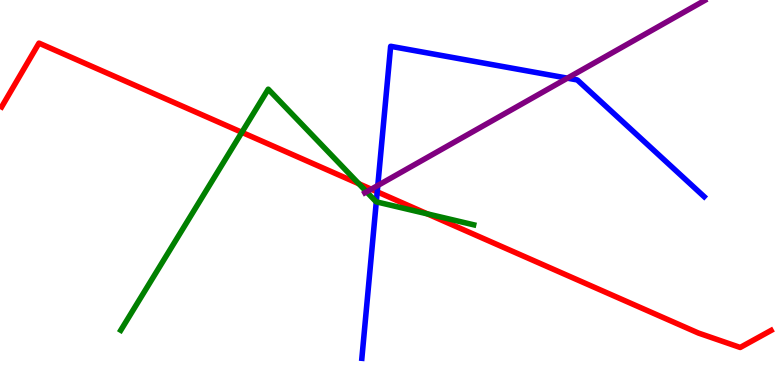[{'lines': ['blue', 'red'], 'intersections': [{'x': 4.87, 'y': 5.02}]}, {'lines': ['green', 'red'], 'intersections': [{'x': 3.12, 'y': 6.56}, {'x': 4.63, 'y': 5.23}, {'x': 5.51, 'y': 4.44}]}, {'lines': ['purple', 'red'], 'intersections': [{'x': 4.79, 'y': 5.09}]}, {'lines': ['blue', 'green'], 'intersections': [{'x': 4.86, 'y': 4.76}]}, {'lines': ['blue', 'purple'], 'intersections': [{'x': 4.87, 'y': 5.18}, {'x': 7.32, 'y': 7.97}]}, {'lines': ['green', 'purple'], 'intersections': [{'x': 4.73, 'y': 5.02}]}]